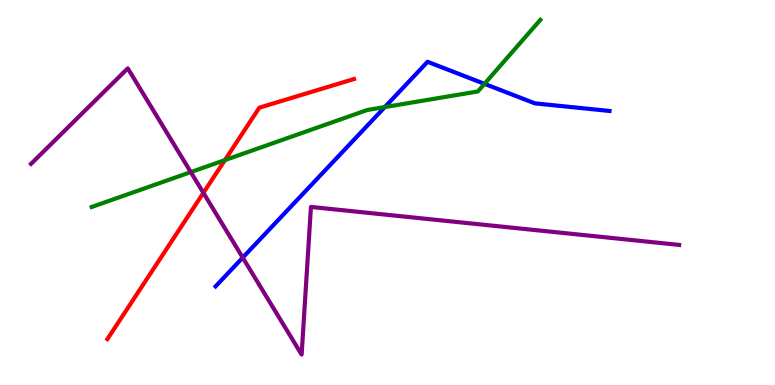[{'lines': ['blue', 'red'], 'intersections': []}, {'lines': ['green', 'red'], 'intersections': [{'x': 2.9, 'y': 5.84}]}, {'lines': ['purple', 'red'], 'intersections': [{'x': 2.62, 'y': 4.99}]}, {'lines': ['blue', 'green'], 'intersections': [{'x': 4.97, 'y': 7.22}, {'x': 6.25, 'y': 7.82}]}, {'lines': ['blue', 'purple'], 'intersections': [{'x': 3.13, 'y': 3.31}]}, {'lines': ['green', 'purple'], 'intersections': [{'x': 2.46, 'y': 5.53}]}]